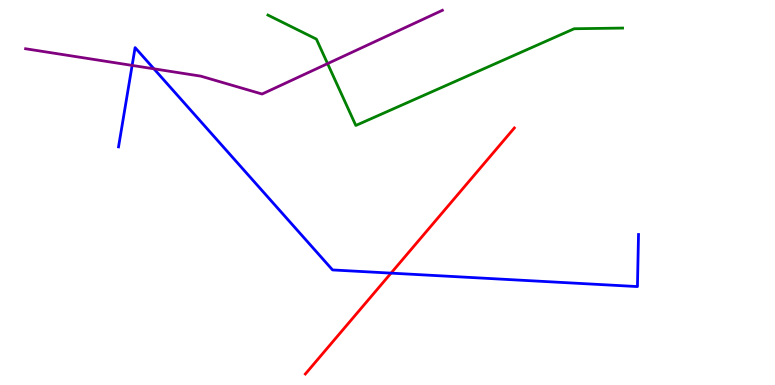[{'lines': ['blue', 'red'], 'intersections': [{'x': 5.05, 'y': 2.91}]}, {'lines': ['green', 'red'], 'intersections': []}, {'lines': ['purple', 'red'], 'intersections': []}, {'lines': ['blue', 'green'], 'intersections': []}, {'lines': ['blue', 'purple'], 'intersections': [{'x': 1.7, 'y': 8.3}, {'x': 1.99, 'y': 8.21}]}, {'lines': ['green', 'purple'], 'intersections': [{'x': 4.23, 'y': 8.35}]}]